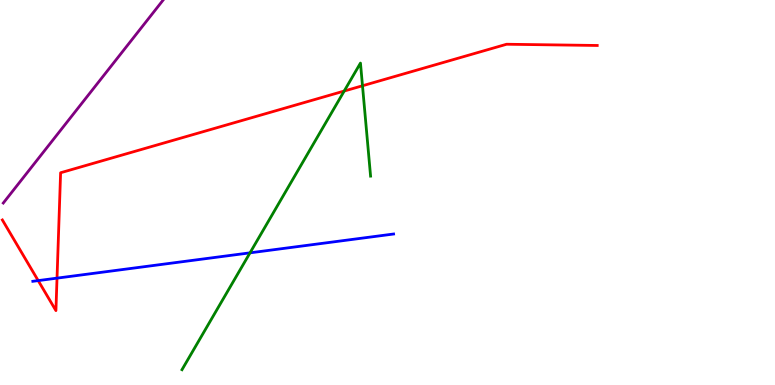[{'lines': ['blue', 'red'], 'intersections': [{'x': 0.493, 'y': 2.71}, {'x': 0.736, 'y': 2.78}]}, {'lines': ['green', 'red'], 'intersections': [{'x': 4.44, 'y': 7.64}, {'x': 4.68, 'y': 7.77}]}, {'lines': ['purple', 'red'], 'intersections': []}, {'lines': ['blue', 'green'], 'intersections': [{'x': 3.23, 'y': 3.43}]}, {'lines': ['blue', 'purple'], 'intersections': []}, {'lines': ['green', 'purple'], 'intersections': []}]